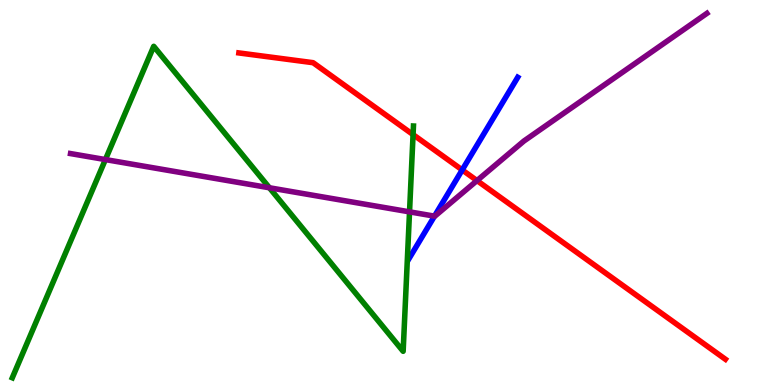[{'lines': ['blue', 'red'], 'intersections': [{'x': 5.96, 'y': 5.59}]}, {'lines': ['green', 'red'], 'intersections': [{'x': 5.33, 'y': 6.5}]}, {'lines': ['purple', 'red'], 'intersections': [{'x': 6.15, 'y': 5.31}]}, {'lines': ['blue', 'green'], 'intersections': []}, {'lines': ['blue', 'purple'], 'intersections': [{'x': 5.61, 'y': 4.39}]}, {'lines': ['green', 'purple'], 'intersections': [{'x': 1.36, 'y': 5.86}, {'x': 3.48, 'y': 5.12}, {'x': 5.28, 'y': 4.5}]}]